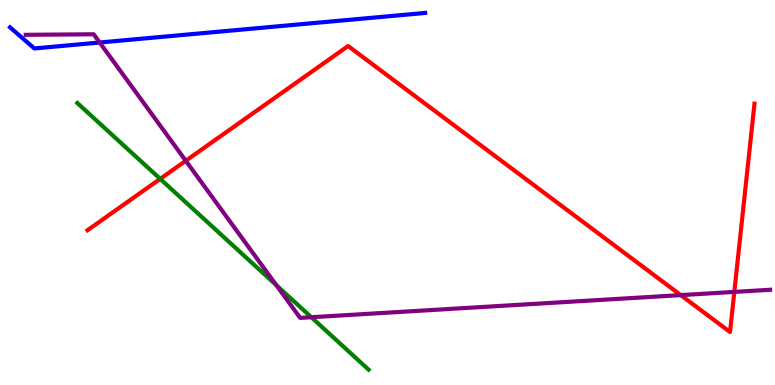[{'lines': ['blue', 'red'], 'intersections': []}, {'lines': ['green', 'red'], 'intersections': [{'x': 2.07, 'y': 5.35}]}, {'lines': ['purple', 'red'], 'intersections': [{'x': 2.4, 'y': 5.82}, {'x': 8.78, 'y': 2.33}, {'x': 9.48, 'y': 2.42}]}, {'lines': ['blue', 'green'], 'intersections': []}, {'lines': ['blue', 'purple'], 'intersections': [{'x': 1.29, 'y': 8.9}]}, {'lines': ['green', 'purple'], 'intersections': [{'x': 3.57, 'y': 2.59}, {'x': 4.02, 'y': 1.76}]}]